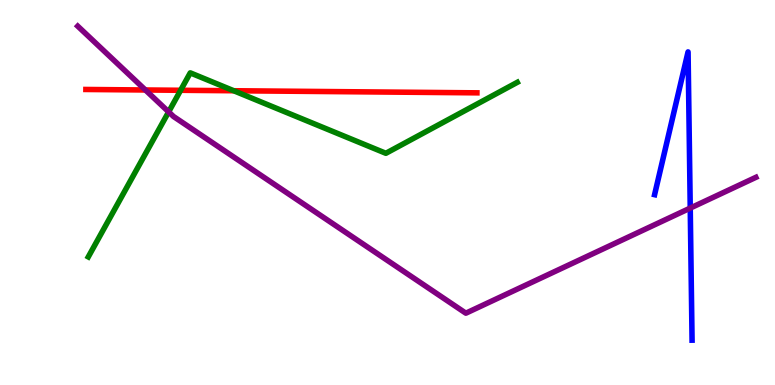[{'lines': ['blue', 'red'], 'intersections': []}, {'lines': ['green', 'red'], 'intersections': [{'x': 2.33, 'y': 7.65}, {'x': 3.02, 'y': 7.64}]}, {'lines': ['purple', 'red'], 'intersections': [{'x': 1.88, 'y': 7.66}]}, {'lines': ['blue', 'green'], 'intersections': []}, {'lines': ['blue', 'purple'], 'intersections': [{'x': 8.91, 'y': 4.6}]}, {'lines': ['green', 'purple'], 'intersections': [{'x': 2.18, 'y': 7.09}]}]